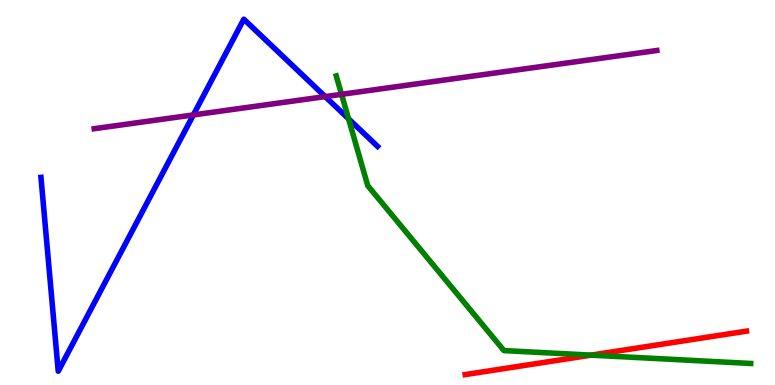[{'lines': ['blue', 'red'], 'intersections': []}, {'lines': ['green', 'red'], 'intersections': [{'x': 7.63, 'y': 0.776}]}, {'lines': ['purple', 'red'], 'intersections': []}, {'lines': ['blue', 'green'], 'intersections': [{'x': 4.5, 'y': 6.91}]}, {'lines': ['blue', 'purple'], 'intersections': [{'x': 2.5, 'y': 7.02}, {'x': 4.2, 'y': 7.49}]}, {'lines': ['green', 'purple'], 'intersections': [{'x': 4.41, 'y': 7.55}]}]